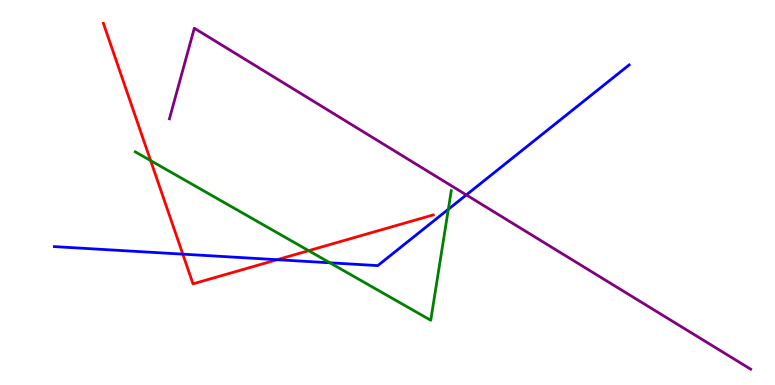[{'lines': ['blue', 'red'], 'intersections': [{'x': 2.36, 'y': 3.4}, {'x': 3.58, 'y': 3.25}]}, {'lines': ['green', 'red'], 'intersections': [{'x': 1.94, 'y': 5.83}, {'x': 3.98, 'y': 3.49}]}, {'lines': ['purple', 'red'], 'intersections': []}, {'lines': ['blue', 'green'], 'intersections': [{'x': 4.26, 'y': 3.17}, {'x': 5.78, 'y': 4.56}]}, {'lines': ['blue', 'purple'], 'intersections': [{'x': 6.02, 'y': 4.94}]}, {'lines': ['green', 'purple'], 'intersections': []}]